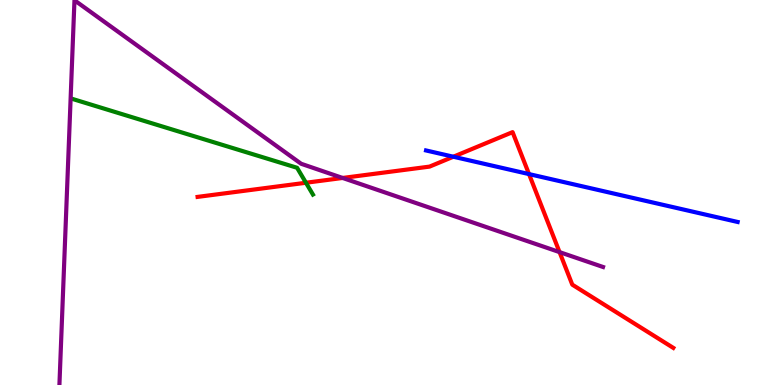[{'lines': ['blue', 'red'], 'intersections': [{'x': 5.85, 'y': 5.93}, {'x': 6.83, 'y': 5.48}]}, {'lines': ['green', 'red'], 'intersections': [{'x': 3.95, 'y': 5.25}]}, {'lines': ['purple', 'red'], 'intersections': [{'x': 4.42, 'y': 5.38}, {'x': 7.22, 'y': 3.45}]}, {'lines': ['blue', 'green'], 'intersections': []}, {'lines': ['blue', 'purple'], 'intersections': []}, {'lines': ['green', 'purple'], 'intersections': []}]